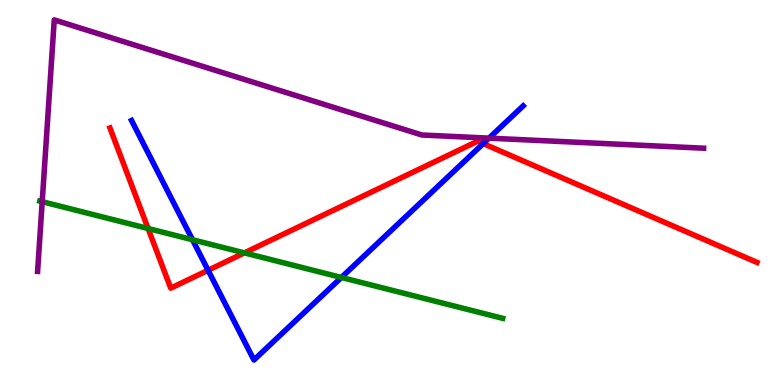[{'lines': ['blue', 'red'], 'intersections': [{'x': 2.68, 'y': 2.98}, {'x': 6.23, 'y': 6.27}]}, {'lines': ['green', 'red'], 'intersections': [{'x': 1.91, 'y': 4.06}, {'x': 3.15, 'y': 3.43}]}, {'lines': ['purple', 'red'], 'intersections': []}, {'lines': ['blue', 'green'], 'intersections': [{'x': 2.48, 'y': 3.77}, {'x': 4.41, 'y': 2.79}]}, {'lines': ['blue', 'purple'], 'intersections': [{'x': 6.31, 'y': 6.41}]}, {'lines': ['green', 'purple'], 'intersections': [{'x': 0.545, 'y': 4.76}]}]